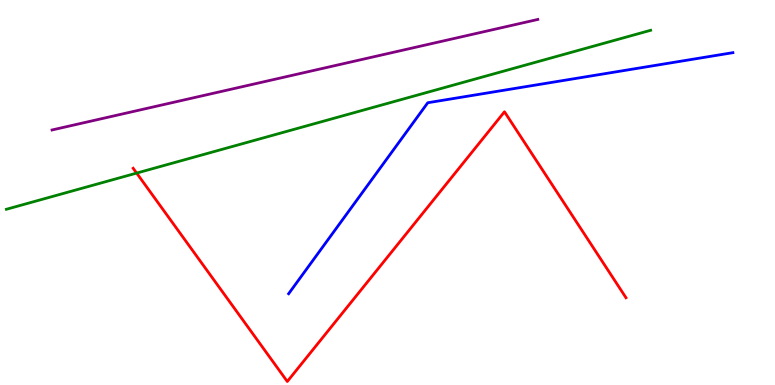[{'lines': ['blue', 'red'], 'intersections': []}, {'lines': ['green', 'red'], 'intersections': [{'x': 1.76, 'y': 5.5}]}, {'lines': ['purple', 'red'], 'intersections': []}, {'lines': ['blue', 'green'], 'intersections': []}, {'lines': ['blue', 'purple'], 'intersections': []}, {'lines': ['green', 'purple'], 'intersections': []}]